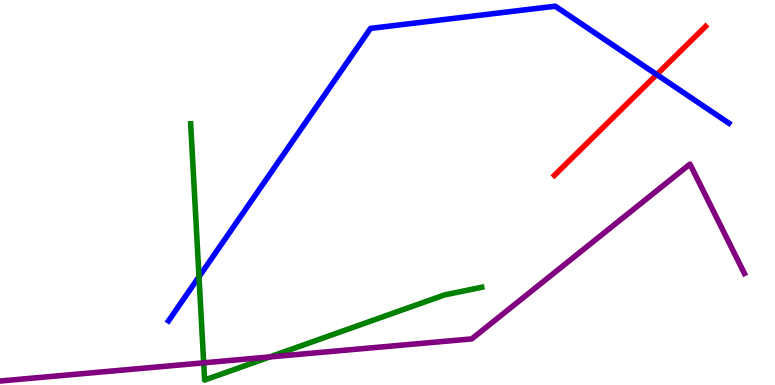[{'lines': ['blue', 'red'], 'intersections': [{'x': 8.47, 'y': 8.06}]}, {'lines': ['green', 'red'], 'intersections': []}, {'lines': ['purple', 'red'], 'intersections': []}, {'lines': ['blue', 'green'], 'intersections': [{'x': 2.57, 'y': 2.81}]}, {'lines': ['blue', 'purple'], 'intersections': []}, {'lines': ['green', 'purple'], 'intersections': [{'x': 2.63, 'y': 0.576}, {'x': 3.48, 'y': 0.729}]}]